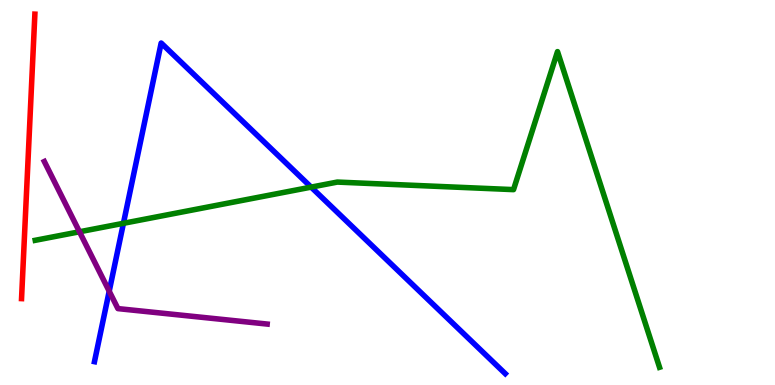[{'lines': ['blue', 'red'], 'intersections': []}, {'lines': ['green', 'red'], 'intersections': []}, {'lines': ['purple', 'red'], 'intersections': []}, {'lines': ['blue', 'green'], 'intersections': [{'x': 1.59, 'y': 4.2}, {'x': 4.01, 'y': 5.14}]}, {'lines': ['blue', 'purple'], 'intersections': [{'x': 1.41, 'y': 2.44}]}, {'lines': ['green', 'purple'], 'intersections': [{'x': 1.03, 'y': 3.98}]}]